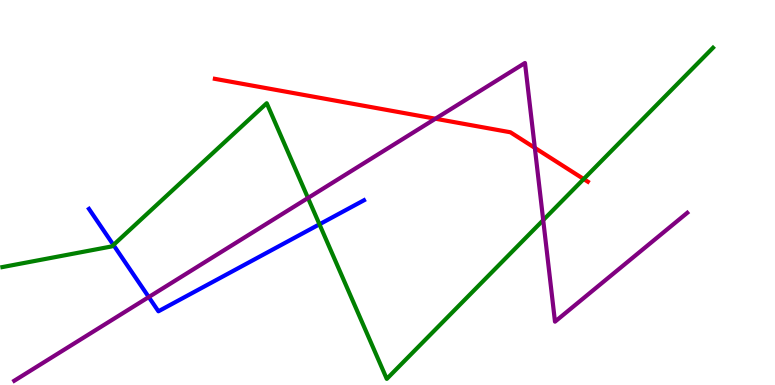[{'lines': ['blue', 'red'], 'intersections': []}, {'lines': ['green', 'red'], 'intersections': [{'x': 7.53, 'y': 5.35}]}, {'lines': ['purple', 'red'], 'intersections': [{'x': 5.62, 'y': 6.92}, {'x': 6.9, 'y': 6.16}]}, {'lines': ['blue', 'green'], 'intersections': [{'x': 1.46, 'y': 3.64}, {'x': 4.12, 'y': 4.17}]}, {'lines': ['blue', 'purple'], 'intersections': [{'x': 1.92, 'y': 2.28}]}, {'lines': ['green', 'purple'], 'intersections': [{'x': 3.97, 'y': 4.86}, {'x': 7.01, 'y': 4.28}]}]